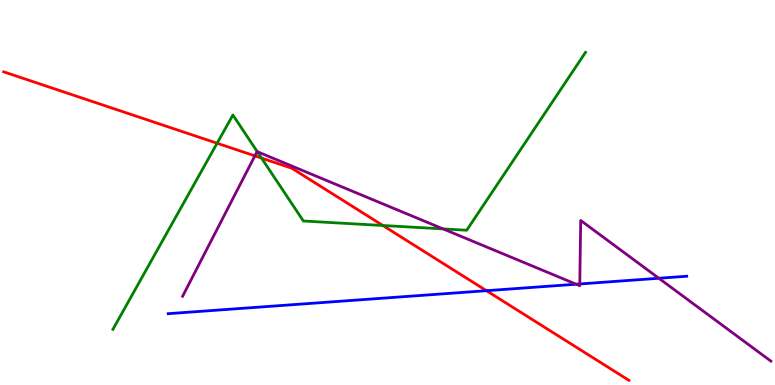[{'lines': ['blue', 'red'], 'intersections': [{'x': 6.28, 'y': 2.45}]}, {'lines': ['green', 'red'], 'intersections': [{'x': 2.8, 'y': 6.28}, {'x': 3.37, 'y': 5.89}, {'x': 4.94, 'y': 4.14}]}, {'lines': ['purple', 'red'], 'intersections': [{'x': 3.29, 'y': 5.95}]}, {'lines': ['blue', 'green'], 'intersections': []}, {'lines': ['blue', 'purple'], 'intersections': [{'x': 7.43, 'y': 2.62}, {'x': 7.48, 'y': 2.62}, {'x': 8.5, 'y': 2.77}]}, {'lines': ['green', 'purple'], 'intersections': [{'x': 3.32, 'y': 6.06}, {'x': 5.72, 'y': 4.05}]}]